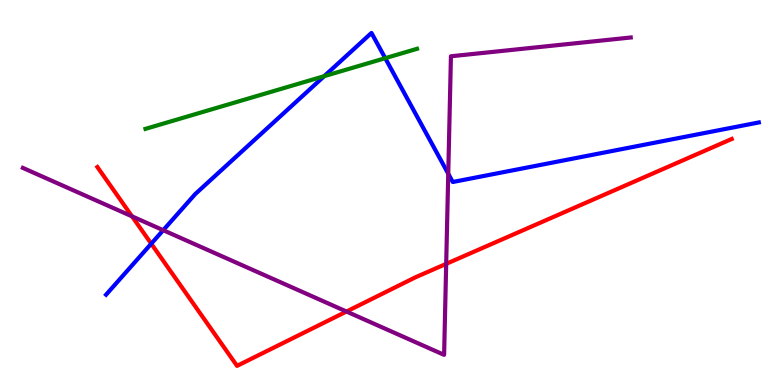[{'lines': ['blue', 'red'], 'intersections': [{'x': 1.95, 'y': 3.67}]}, {'lines': ['green', 'red'], 'intersections': []}, {'lines': ['purple', 'red'], 'intersections': [{'x': 1.7, 'y': 4.38}, {'x': 4.47, 'y': 1.91}, {'x': 5.76, 'y': 3.15}]}, {'lines': ['blue', 'green'], 'intersections': [{'x': 4.18, 'y': 8.02}, {'x': 4.97, 'y': 8.49}]}, {'lines': ['blue', 'purple'], 'intersections': [{'x': 2.11, 'y': 4.02}, {'x': 5.78, 'y': 5.49}]}, {'lines': ['green', 'purple'], 'intersections': []}]